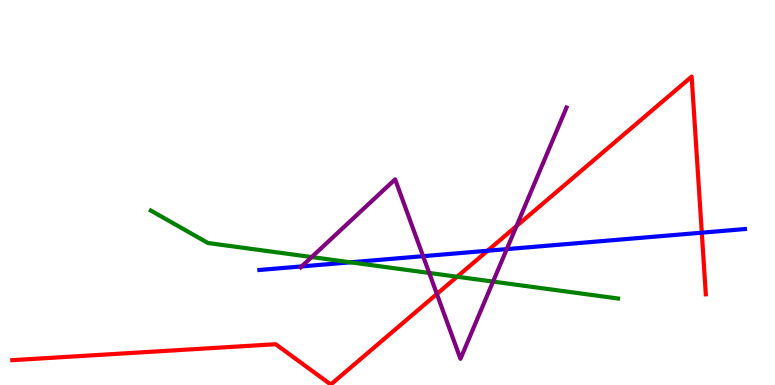[{'lines': ['blue', 'red'], 'intersections': [{'x': 6.29, 'y': 3.49}, {'x': 9.06, 'y': 3.96}]}, {'lines': ['green', 'red'], 'intersections': [{'x': 5.9, 'y': 2.81}]}, {'lines': ['purple', 'red'], 'intersections': [{'x': 5.64, 'y': 2.36}, {'x': 6.66, 'y': 4.13}]}, {'lines': ['blue', 'green'], 'intersections': [{'x': 4.52, 'y': 3.19}]}, {'lines': ['blue', 'purple'], 'intersections': [{'x': 3.89, 'y': 3.08}, {'x': 5.46, 'y': 3.35}, {'x': 6.54, 'y': 3.53}]}, {'lines': ['green', 'purple'], 'intersections': [{'x': 4.02, 'y': 3.32}, {'x': 5.54, 'y': 2.91}, {'x': 6.36, 'y': 2.69}]}]